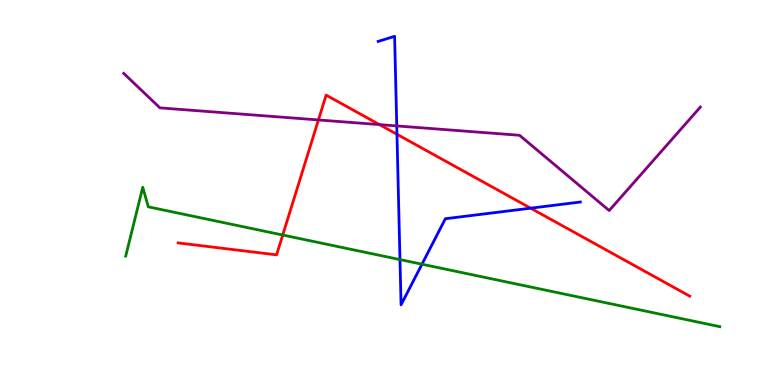[{'lines': ['blue', 'red'], 'intersections': [{'x': 5.12, 'y': 6.51}, {'x': 6.85, 'y': 4.59}]}, {'lines': ['green', 'red'], 'intersections': [{'x': 3.65, 'y': 3.9}]}, {'lines': ['purple', 'red'], 'intersections': [{'x': 4.11, 'y': 6.88}, {'x': 4.9, 'y': 6.76}]}, {'lines': ['blue', 'green'], 'intersections': [{'x': 5.16, 'y': 3.26}, {'x': 5.44, 'y': 3.14}]}, {'lines': ['blue', 'purple'], 'intersections': [{'x': 5.12, 'y': 6.73}]}, {'lines': ['green', 'purple'], 'intersections': []}]